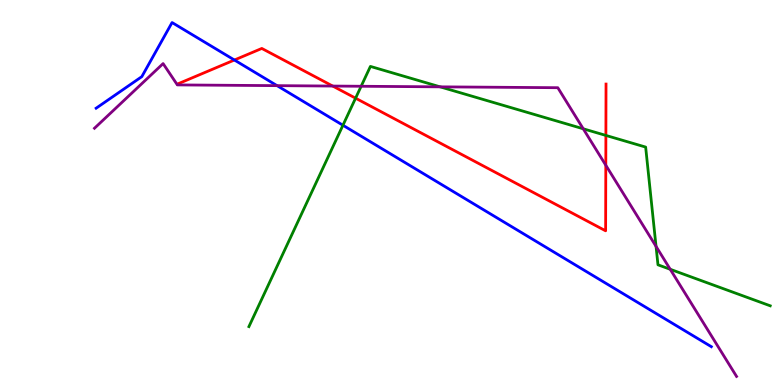[{'lines': ['blue', 'red'], 'intersections': [{'x': 3.02, 'y': 8.44}]}, {'lines': ['green', 'red'], 'intersections': [{'x': 4.59, 'y': 7.45}, {'x': 7.82, 'y': 6.48}]}, {'lines': ['purple', 'red'], 'intersections': [{'x': 4.29, 'y': 7.76}, {'x': 7.82, 'y': 5.71}]}, {'lines': ['blue', 'green'], 'intersections': [{'x': 4.43, 'y': 6.75}]}, {'lines': ['blue', 'purple'], 'intersections': [{'x': 3.57, 'y': 7.78}]}, {'lines': ['green', 'purple'], 'intersections': [{'x': 4.66, 'y': 7.76}, {'x': 5.68, 'y': 7.74}, {'x': 7.53, 'y': 6.65}, {'x': 8.47, 'y': 3.6}, {'x': 8.65, 'y': 3.01}]}]